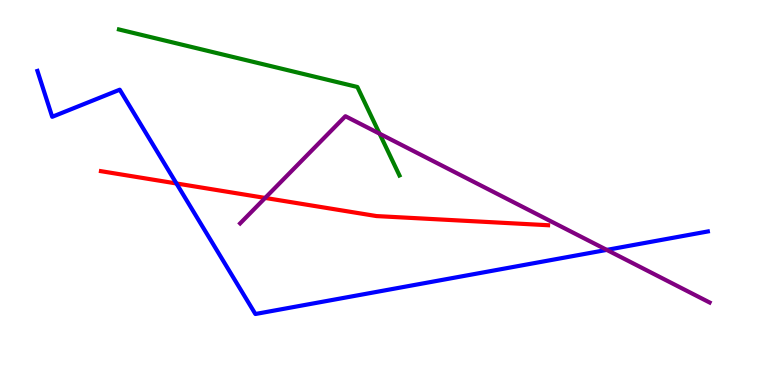[{'lines': ['blue', 'red'], 'intersections': [{'x': 2.28, 'y': 5.23}]}, {'lines': ['green', 'red'], 'intersections': []}, {'lines': ['purple', 'red'], 'intersections': [{'x': 3.42, 'y': 4.86}]}, {'lines': ['blue', 'green'], 'intersections': []}, {'lines': ['blue', 'purple'], 'intersections': [{'x': 7.83, 'y': 3.51}]}, {'lines': ['green', 'purple'], 'intersections': [{'x': 4.9, 'y': 6.53}]}]